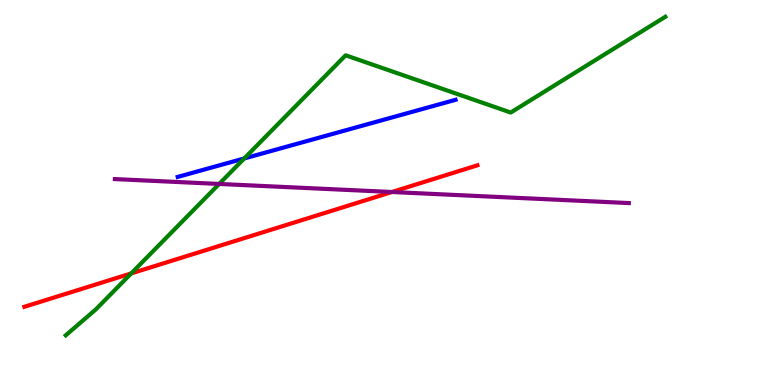[{'lines': ['blue', 'red'], 'intersections': []}, {'lines': ['green', 'red'], 'intersections': [{'x': 1.69, 'y': 2.9}]}, {'lines': ['purple', 'red'], 'intersections': [{'x': 5.06, 'y': 5.01}]}, {'lines': ['blue', 'green'], 'intersections': [{'x': 3.15, 'y': 5.88}]}, {'lines': ['blue', 'purple'], 'intersections': []}, {'lines': ['green', 'purple'], 'intersections': [{'x': 2.83, 'y': 5.22}]}]